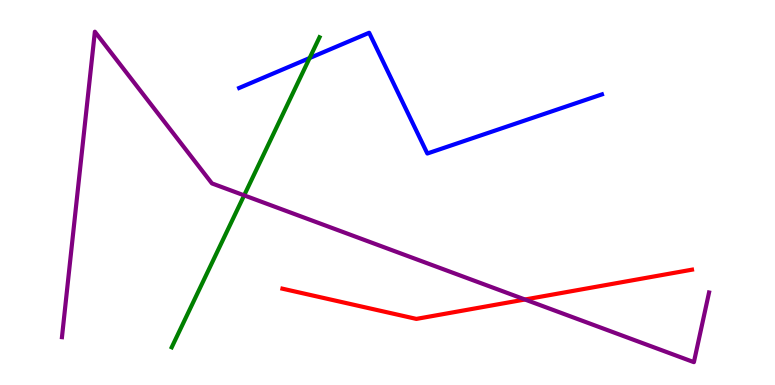[{'lines': ['blue', 'red'], 'intersections': []}, {'lines': ['green', 'red'], 'intersections': []}, {'lines': ['purple', 'red'], 'intersections': [{'x': 6.77, 'y': 2.22}]}, {'lines': ['blue', 'green'], 'intersections': [{'x': 3.99, 'y': 8.49}]}, {'lines': ['blue', 'purple'], 'intersections': []}, {'lines': ['green', 'purple'], 'intersections': [{'x': 3.15, 'y': 4.93}]}]